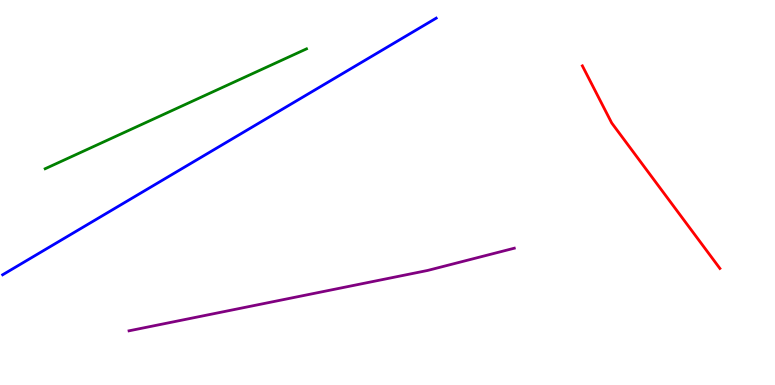[{'lines': ['blue', 'red'], 'intersections': []}, {'lines': ['green', 'red'], 'intersections': []}, {'lines': ['purple', 'red'], 'intersections': []}, {'lines': ['blue', 'green'], 'intersections': []}, {'lines': ['blue', 'purple'], 'intersections': []}, {'lines': ['green', 'purple'], 'intersections': []}]